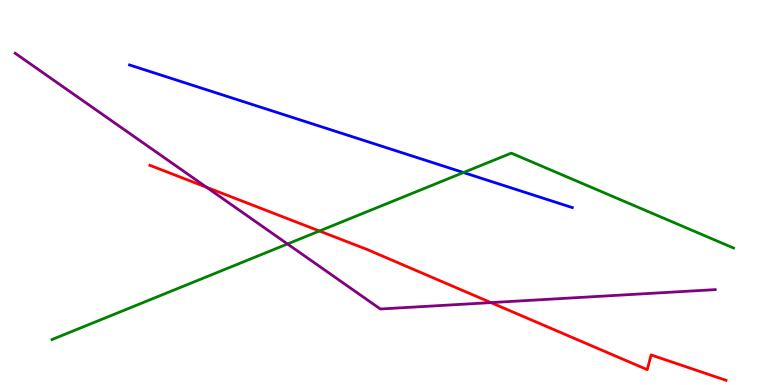[{'lines': ['blue', 'red'], 'intersections': []}, {'lines': ['green', 'red'], 'intersections': [{'x': 4.12, 'y': 4.0}]}, {'lines': ['purple', 'red'], 'intersections': [{'x': 2.67, 'y': 5.14}, {'x': 6.33, 'y': 2.14}]}, {'lines': ['blue', 'green'], 'intersections': [{'x': 5.98, 'y': 5.52}]}, {'lines': ['blue', 'purple'], 'intersections': []}, {'lines': ['green', 'purple'], 'intersections': [{'x': 3.71, 'y': 3.66}]}]